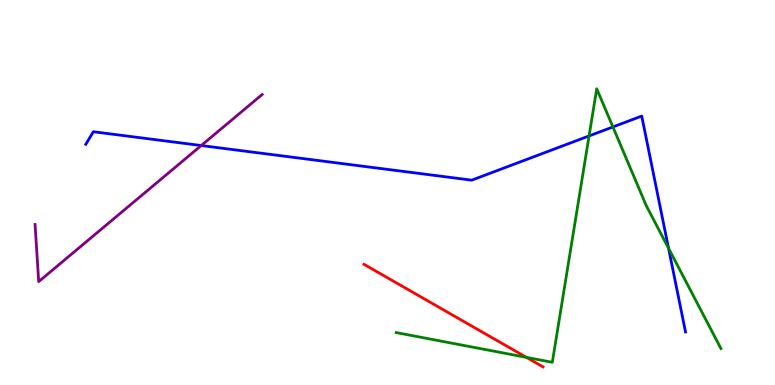[{'lines': ['blue', 'red'], 'intersections': []}, {'lines': ['green', 'red'], 'intersections': [{'x': 6.79, 'y': 0.718}]}, {'lines': ['purple', 'red'], 'intersections': []}, {'lines': ['blue', 'green'], 'intersections': [{'x': 7.6, 'y': 6.47}, {'x': 7.91, 'y': 6.7}, {'x': 8.63, 'y': 3.55}]}, {'lines': ['blue', 'purple'], 'intersections': [{'x': 2.6, 'y': 6.22}]}, {'lines': ['green', 'purple'], 'intersections': []}]